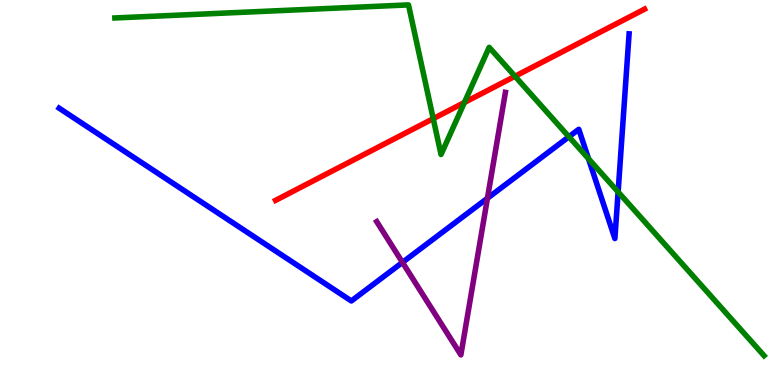[{'lines': ['blue', 'red'], 'intersections': []}, {'lines': ['green', 'red'], 'intersections': [{'x': 5.59, 'y': 6.92}, {'x': 5.99, 'y': 7.34}, {'x': 6.65, 'y': 8.02}]}, {'lines': ['purple', 'red'], 'intersections': []}, {'lines': ['blue', 'green'], 'intersections': [{'x': 7.34, 'y': 6.45}, {'x': 7.59, 'y': 5.88}, {'x': 7.98, 'y': 5.01}]}, {'lines': ['blue', 'purple'], 'intersections': [{'x': 5.19, 'y': 3.18}, {'x': 6.29, 'y': 4.85}]}, {'lines': ['green', 'purple'], 'intersections': []}]